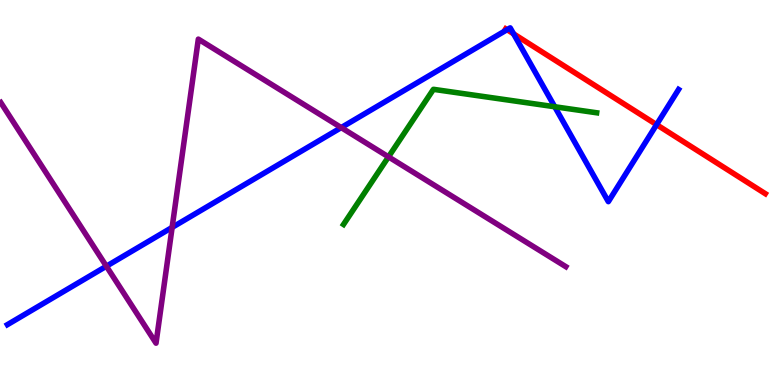[{'lines': ['blue', 'red'], 'intersections': [{'x': 6.54, 'y': 9.23}, {'x': 6.63, 'y': 9.12}, {'x': 8.47, 'y': 6.76}]}, {'lines': ['green', 'red'], 'intersections': []}, {'lines': ['purple', 'red'], 'intersections': []}, {'lines': ['blue', 'green'], 'intersections': [{'x': 7.16, 'y': 7.23}]}, {'lines': ['blue', 'purple'], 'intersections': [{'x': 1.37, 'y': 3.08}, {'x': 2.22, 'y': 4.09}, {'x': 4.4, 'y': 6.69}]}, {'lines': ['green', 'purple'], 'intersections': [{'x': 5.01, 'y': 5.93}]}]